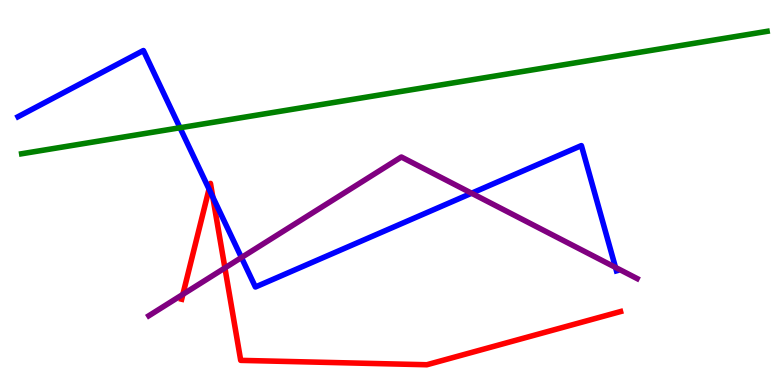[{'lines': ['blue', 'red'], 'intersections': [{'x': 2.7, 'y': 5.09}, {'x': 2.75, 'y': 4.88}]}, {'lines': ['green', 'red'], 'intersections': []}, {'lines': ['purple', 'red'], 'intersections': [{'x': 2.36, 'y': 2.35}, {'x': 2.9, 'y': 3.04}]}, {'lines': ['blue', 'green'], 'intersections': [{'x': 2.32, 'y': 6.68}]}, {'lines': ['blue', 'purple'], 'intersections': [{'x': 3.12, 'y': 3.31}, {'x': 6.09, 'y': 4.98}, {'x': 7.94, 'y': 3.05}]}, {'lines': ['green', 'purple'], 'intersections': []}]